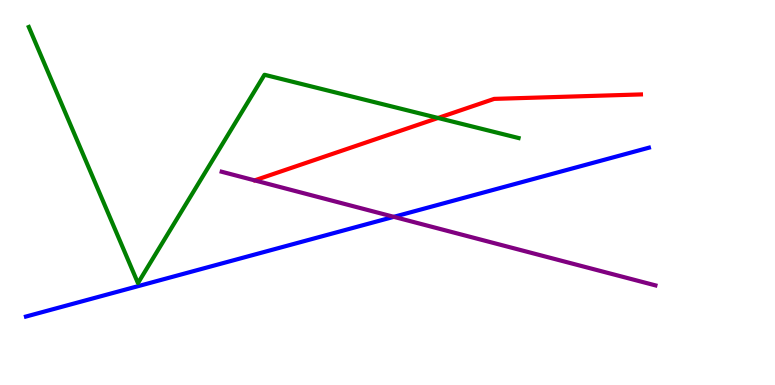[{'lines': ['blue', 'red'], 'intersections': []}, {'lines': ['green', 'red'], 'intersections': [{'x': 5.65, 'y': 6.94}]}, {'lines': ['purple', 'red'], 'intersections': []}, {'lines': ['blue', 'green'], 'intersections': []}, {'lines': ['blue', 'purple'], 'intersections': [{'x': 5.08, 'y': 4.37}]}, {'lines': ['green', 'purple'], 'intersections': []}]